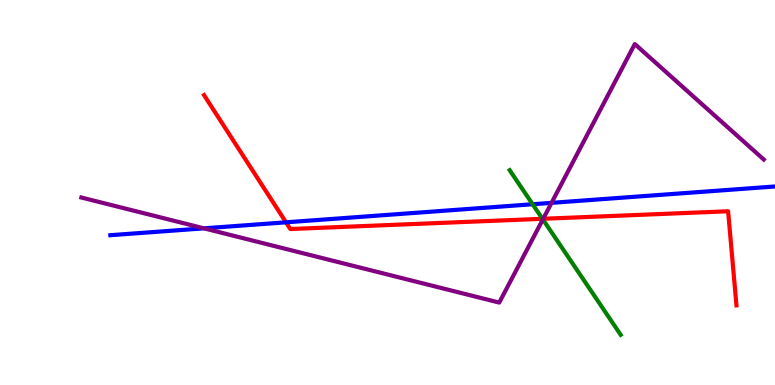[{'lines': ['blue', 'red'], 'intersections': [{'x': 3.69, 'y': 4.23}]}, {'lines': ['green', 'red'], 'intersections': [{'x': 7.0, 'y': 4.32}]}, {'lines': ['purple', 'red'], 'intersections': [{'x': 7.01, 'y': 4.32}]}, {'lines': ['blue', 'green'], 'intersections': [{'x': 6.87, 'y': 4.7}]}, {'lines': ['blue', 'purple'], 'intersections': [{'x': 2.63, 'y': 4.07}, {'x': 7.12, 'y': 4.73}]}, {'lines': ['green', 'purple'], 'intersections': [{'x': 7.0, 'y': 4.3}]}]